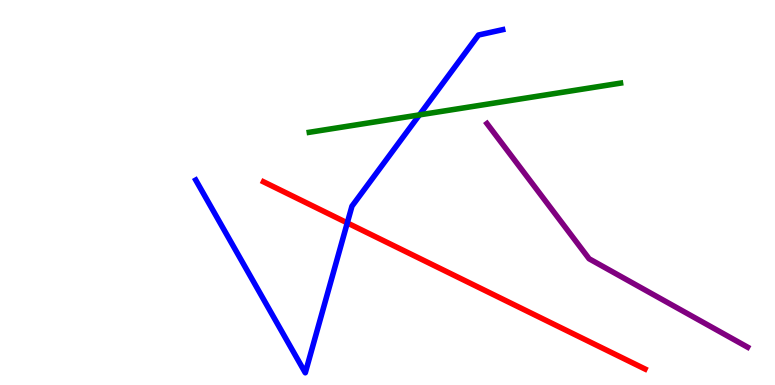[{'lines': ['blue', 'red'], 'intersections': [{'x': 4.48, 'y': 4.21}]}, {'lines': ['green', 'red'], 'intersections': []}, {'lines': ['purple', 'red'], 'intersections': []}, {'lines': ['blue', 'green'], 'intersections': [{'x': 5.41, 'y': 7.02}]}, {'lines': ['blue', 'purple'], 'intersections': []}, {'lines': ['green', 'purple'], 'intersections': []}]